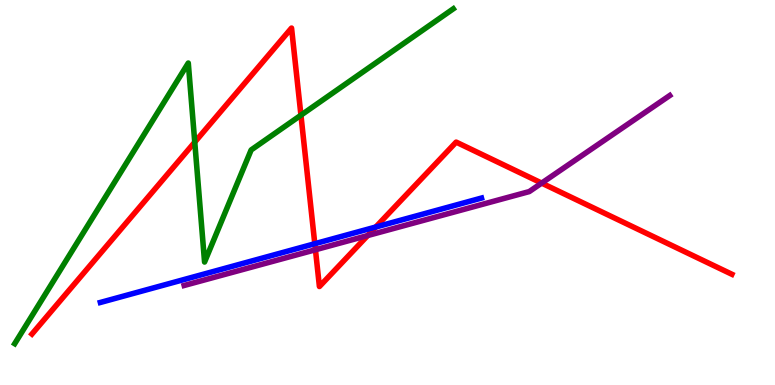[{'lines': ['blue', 'red'], 'intersections': [{'x': 4.06, 'y': 3.67}, {'x': 4.85, 'y': 4.1}]}, {'lines': ['green', 'red'], 'intersections': [{'x': 2.51, 'y': 6.31}, {'x': 3.88, 'y': 7.01}]}, {'lines': ['purple', 'red'], 'intersections': [{'x': 4.07, 'y': 3.51}, {'x': 4.74, 'y': 3.88}, {'x': 6.99, 'y': 5.24}]}, {'lines': ['blue', 'green'], 'intersections': []}, {'lines': ['blue', 'purple'], 'intersections': []}, {'lines': ['green', 'purple'], 'intersections': []}]